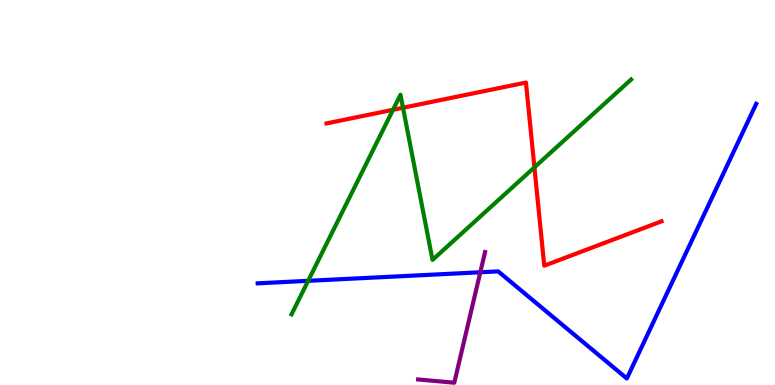[{'lines': ['blue', 'red'], 'intersections': []}, {'lines': ['green', 'red'], 'intersections': [{'x': 5.07, 'y': 7.15}, {'x': 5.2, 'y': 7.2}, {'x': 6.9, 'y': 5.65}]}, {'lines': ['purple', 'red'], 'intersections': []}, {'lines': ['blue', 'green'], 'intersections': [{'x': 3.98, 'y': 2.71}]}, {'lines': ['blue', 'purple'], 'intersections': [{'x': 6.2, 'y': 2.93}]}, {'lines': ['green', 'purple'], 'intersections': []}]